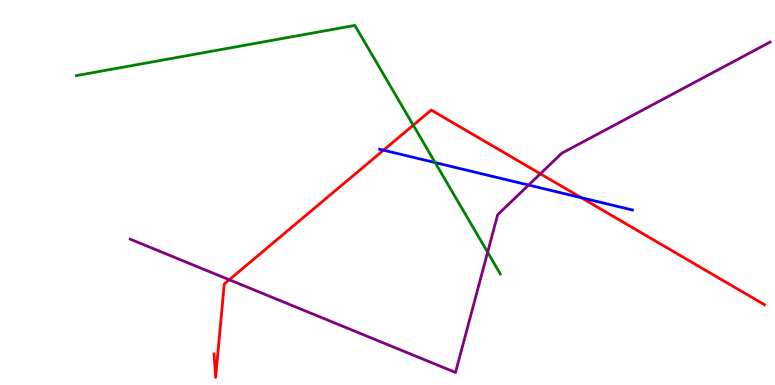[{'lines': ['blue', 'red'], 'intersections': [{'x': 4.95, 'y': 6.1}, {'x': 7.5, 'y': 4.86}]}, {'lines': ['green', 'red'], 'intersections': [{'x': 5.33, 'y': 6.75}]}, {'lines': ['purple', 'red'], 'intersections': [{'x': 2.96, 'y': 2.73}, {'x': 6.97, 'y': 5.49}]}, {'lines': ['blue', 'green'], 'intersections': [{'x': 5.61, 'y': 5.78}]}, {'lines': ['blue', 'purple'], 'intersections': [{'x': 6.82, 'y': 5.19}]}, {'lines': ['green', 'purple'], 'intersections': [{'x': 6.29, 'y': 3.45}]}]